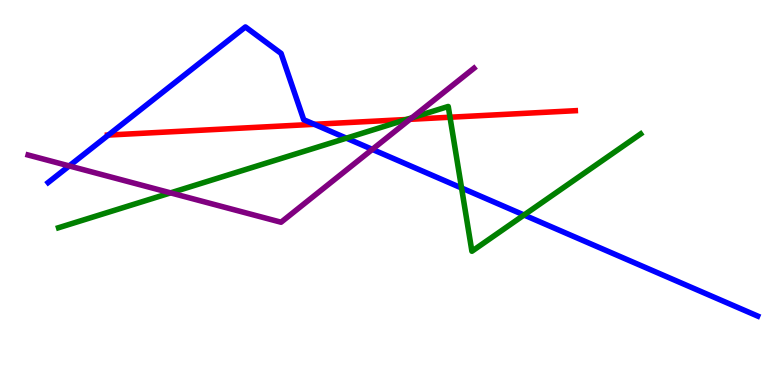[{'lines': ['blue', 'red'], 'intersections': [{'x': 1.4, 'y': 6.49}, {'x': 4.06, 'y': 6.77}]}, {'lines': ['green', 'red'], 'intersections': [{'x': 5.24, 'y': 6.9}, {'x': 5.81, 'y': 6.95}]}, {'lines': ['purple', 'red'], 'intersections': [{'x': 5.29, 'y': 6.9}]}, {'lines': ['blue', 'green'], 'intersections': [{'x': 4.47, 'y': 6.41}, {'x': 5.96, 'y': 5.12}, {'x': 6.76, 'y': 4.42}]}, {'lines': ['blue', 'purple'], 'intersections': [{'x': 0.893, 'y': 5.69}, {'x': 4.8, 'y': 6.12}]}, {'lines': ['green', 'purple'], 'intersections': [{'x': 2.2, 'y': 4.99}, {'x': 5.31, 'y': 6.94}]}]